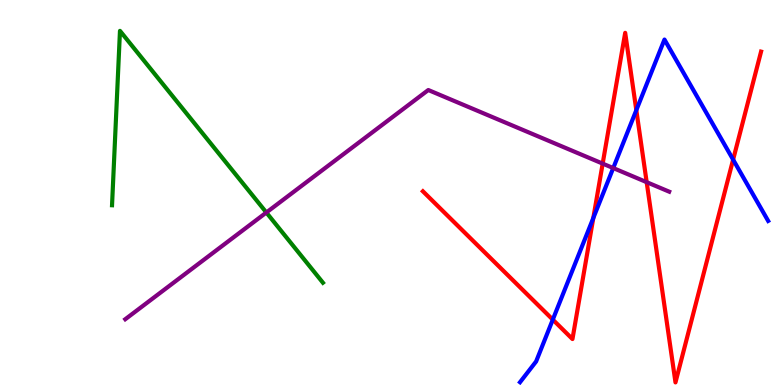[{'lines': ['blue', 'red'], 'intersections': [{'x': 7.13, 'y': 1.7}, {'x': 7.66, 'y': 4.34}, {'x': 8.21, 'y': 7.14}, {'x': 9.46, 'y': 5.85}]}, {'lines': ['green', 'red'], 'intersections': []}, {'lines': ['purple', 'red'], 'intersections': [{'x': 7.78, 'y': 5.75}, {'x': 8.34, 'y': 5.27}]}, {'lines': ['blue', 'green'], 'intersections': []}, {'lines': ['blue', 'purple'], 'intersections': [{'x': 7.91, 'y': 5.63}]}, {'lines': ['green', 'purple'], 'intersections': [{'x': 3.44, 'y': 4.48}]}]